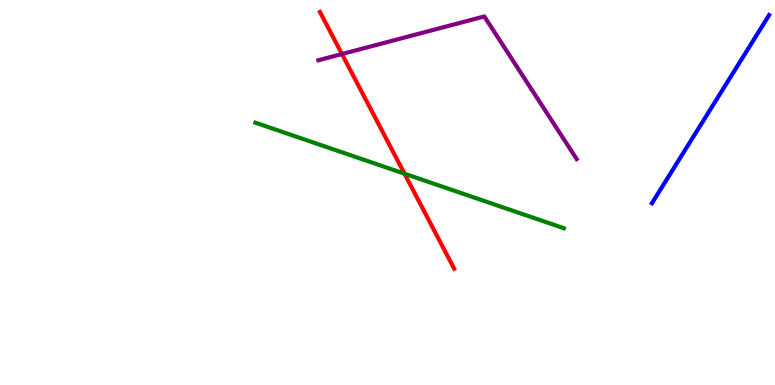[{'lines': ['blue', 'red'], 'intersections': []}, {'lines': ['green', 'red'], 'intersections': [{'x': 5.22, 'y': 5.49}]}, {'lines': ['purple', 'red'], 'intersections': [{'x': 4.41, 'y': 8.6}]}, {'lines': ['blue', 'green'], 'intersections': []}, {'lines': ['blue', 'purple'], 'intersections': []}, {'lines': ['green', 'purple'], 'intersections': []}]